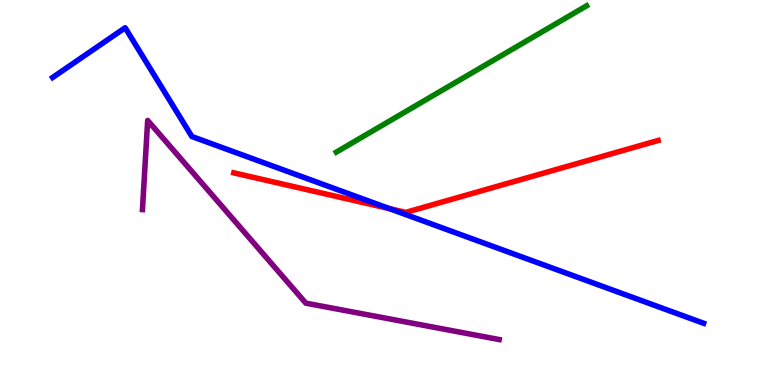[{'lines': ['blue', 'red'], 'intersections': [{'x': 5.03, 'y': 4.58}]}, {'lines': ['green', 'red'], 'intersections': []}, {'lines': ['purple', 'red'], 'intersections': []}, {'lines': ['blue', 'green'], 'intersections': []}, {'lines': ['blue', 'purple'], 'intersections': []}, {'lines': ['green', 'purple'], 'intersections': []}]